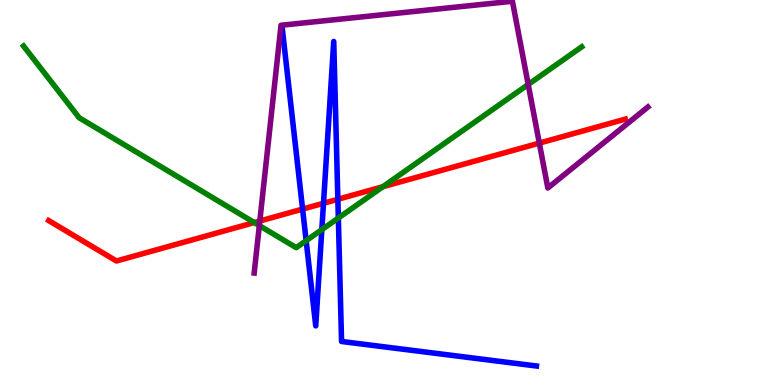[{'lines': ['blue', 'red'], 'intersections': [{'x': 3.9, 'y': 4.57}, {'x': 4.17, 'y': 4.72}, {'x': 4.36, 'y': 4.82}]}, {'lines': ['green', 'red'], 'intersections': [{'x': 3.28, 'y': 4.22}, {'x': 4.94, 'y': 5.15}]}, {'lines': ['purple', 'red'], 'intersections': [{'x': 3.35, 'y': 4.26}, {'x': 6.96, 'y': 6.28}]}, {'lines': ['blue', 'green'], 'intersections': [{'x': 3.95, 'y': 3.75}, {'x': 4.15, 'y': 4.04}, {'x': 4.37, 'y': 4.34}]}, {'lines': ['blue', 'purple'], 'intersections': []}, {'lines': ['green', 'purple'], 'intersections': [{'x': 3.35, 'y': 4.14}, {'x': 6.82, 'y': 7.81}]}]